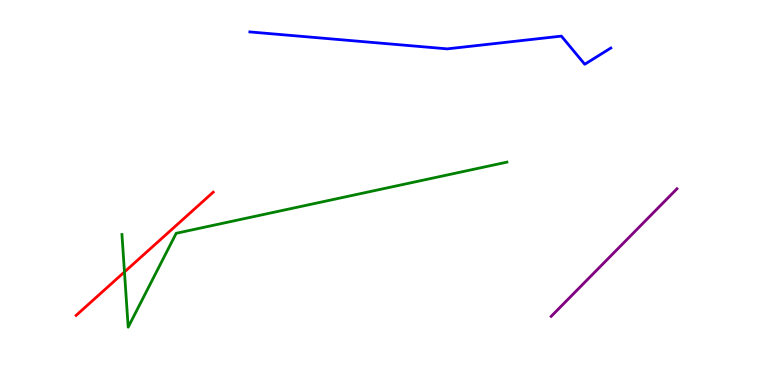[{'lines': ['blue', 'red'], 'intersections': []}, {'lines': ['green', 'red'], 'intersections': [{'x': 1.61, 'y': 2.94}]}, {'lines': ['purple', 'red'], 'intersections': []}, {'lines': ['blue', 'green'], 'intersections': []}, {'lines': ['blue', 'purple'], 'intersections': []}, {'lines': ['green', 'purple'], 'intersections': []}]